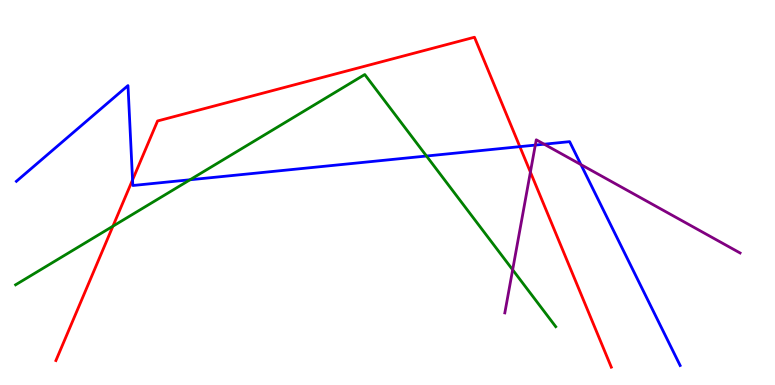[{'lines': ['blue', 'red'], 'intersections': [{'x': 1.71, 'y': 5.33}, {'x': 6.71, 'y': 6.19}]}, {'lines': ['green', 'red'], 'intersections': [{'x': 1.46, 'y': 4.12}]}, {'lines': ['purple', 'red'], 'intersections': [{'x': 6.84, 'y': 5.53}]}, {'lines': ['blue', 'green'], 'intersections': [{'x': 2.45, 'y': 5.33}, {'x': 5.5, 'y': 5.95}]}, {'lines': ['blue', 'purple'], 'intersections': [{'x': 6.91, 'y': 6.23}, {'x': 7.02, 'y': 6.25}, {'x': 7.5, 'y': 5.72}]}, {'lines': ['green', 'purple'], 'intersections': [{'x': 6.61, 'y': 2.99}]}]